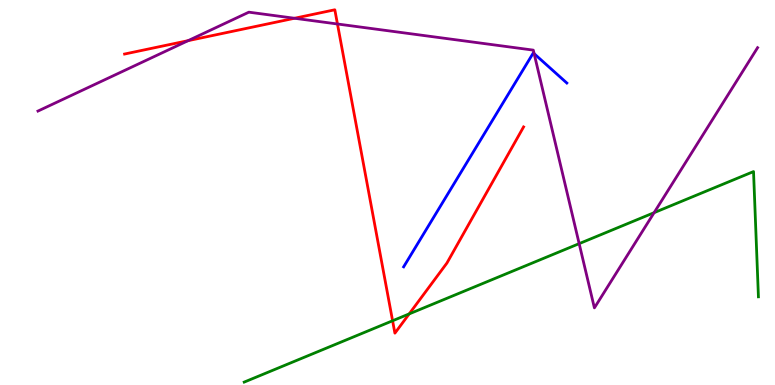[{'lines': ['blue', 'red'], 'intersections': []}, {'lines': ['green', 'red'], 'intersections': [{'x': 5.07, 'y': 1.67}, {'x': 5.28, 'y': 1.85}]}, {'lines': ['purple', 'red'], 'intersections': [{'x': 2.43, 'y': 8.94}, {'x': 3.8, 'y': 9.53}, {'x': 4.35, 'y': 9.38}]}, {'lines': ['blue', 'green'], 'intersections': []}, {'lines': ['blue', 'purple'], 'intersections': [{'x': 6.89, 'y': 8.61}]}, {'lines': ['green', 'purple'], 'intersections': [{'x': 7.47, 'y': 3.67}, {'x': 8.44, 'y': 4.48}]}]